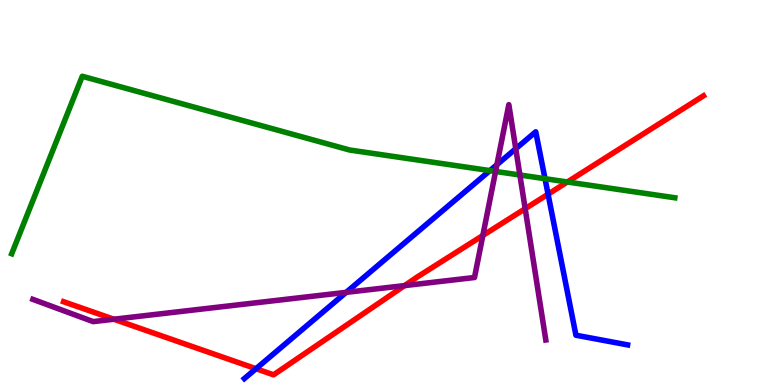[{'lines': ['blue', 'red'], 'intersections': [{'x': 3.3, 'y': 0.423}, {'x': 7.07, 'y': 4.96}]}, {'lines': ['green', 'red'], 'intersections': [{'x': 7.32, 'y': 5.27}]}, {'lines': ['purple', 'red'], 'intersections': [{'x': 1.47, 'y': 1.71}, {'x': 5.22, 'y': 2.58}, {'x': 6.23, 'y': 3.88}, {'x': 6.78, 'y': 4.58}]}, {'lines': ['blue', 'green'], 'intersections': [{'x': 6.32, 'y': 5.57}, {'x': 7.03, 'y': 5.36}]}, {'lines': ['blue', 'purple'], 'intersections': [{'x': 4.47, 'y': 2.41}, {'x': 6.41, 'y': 5.72}, {'x': 6.65, 'y': 6.14}]}, {'lines': ['green', 'purple'], 'intersections': [{'x': 6.39, 'y': 5.55}, {'x': 6.71, 'y': 5.45}]}]